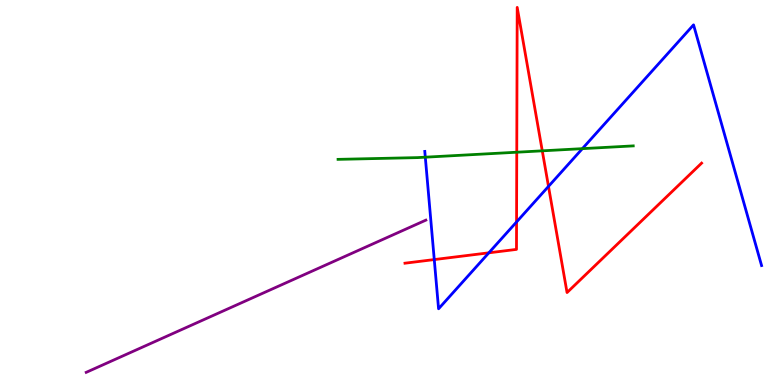[{'lines': ['blue', 'red'], 'intersections': [{'x': 5.6, 'y': 3.26}, {'x': 6.31, 'y': 3.43}, {'x': 6.67, 'y': 4.24}, {'x': 7.08, 'y': 5.16}]}, {'lines': ['green', 'red'], 'intersections': [{'x': 6.67, 'y': 6.05}, {'x': 7.0, 'y': 6.08}]}, {'lines': ['purple', 'red'], 'intersections': []}, {'lines': ['blue', 'green'], 'intersections': [{'x': 5.49, 'y': 5.92}, {'x': 7.51, 'y': 6.14}]}, {'lines': ['blue', 'purple'], 'intersections': []}, {'lines': ['green', 'purple'], 'intersections': []}]